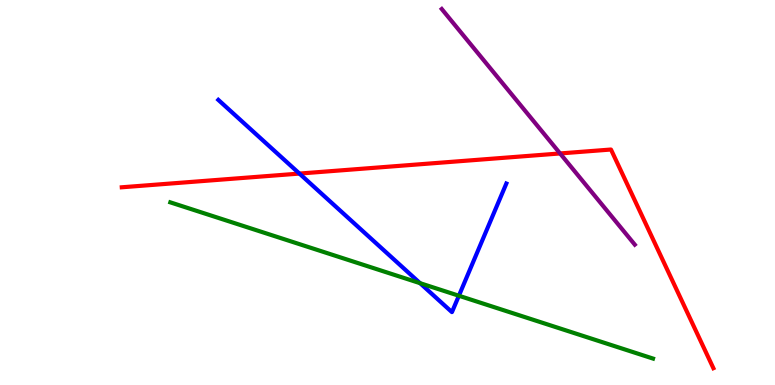[{'lines': ['blue', 'red'], 'intersections': [{'x': 3.86, 'y': 5.49}]}, {'lines': ['green', 'red'], 'intersections': []}, {'lines': ['purple', 'red'], 'intersections': [{'x': 7.23, 'y': 6.01}]}, {'lines': ['blue', 'green'], 'intersections': [{'x': 5.42, 'y': 2.64}, {'x': 5.92, 'y': 2.32}]}, {'lines': ['blue', 'purple'], 'intersections': []}, {'lines': ['green', 'purple'], 'intersections': []}]